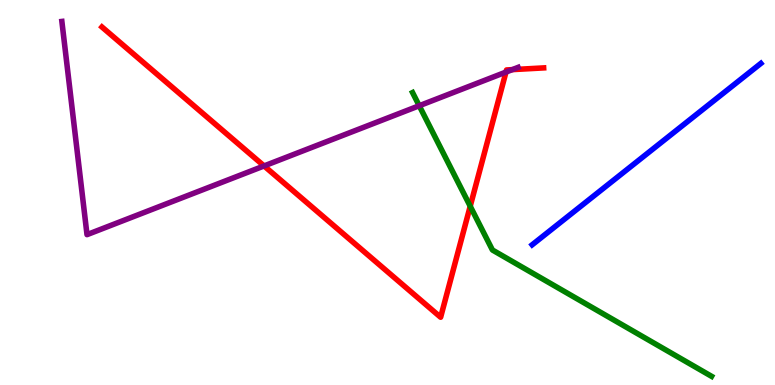[{'lines': ['blue', 'red'], 'intersections': []}, {'lines': ['green', 'red'], 'intersections': [{'x': 6.07, 'y': 4.64}]}, {'lines': ['purple', 'red'], 'intersections': [{'x': 3.41, 'y': 5.69}, {'x': 6.53, 'y': 8.13}, {'x': 6.61, 'y': 8.19}]}, {'lines': ['blue', 'green'], 'intersections': []}, {'lines': ['blue', 'purple'], 'intersections': []}, {'lines': ['green', 'purple'], 'intersections': [{'x': 5.41, 'y': 7.25}]}]